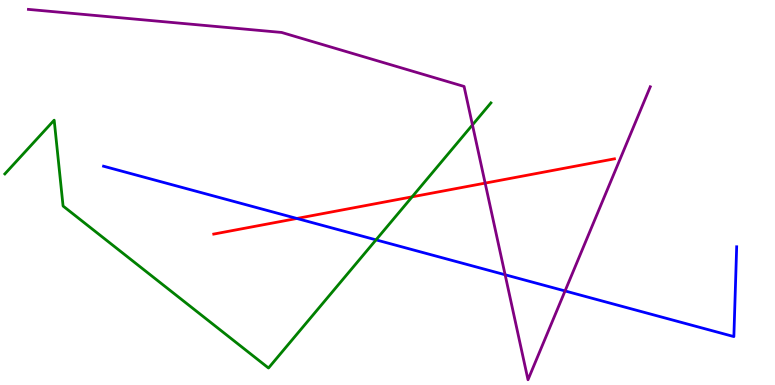[{'lines': ['blue', 'red'], 'intersections': [{'x': 3.83, 'y': 4.33}]}, {'lines': ['green', 'red'], 'intersections': [{'x': 5.32, 'y': 4.89}]}, {'lines': ['purple', 'red'], 'intersections': [{'x': 6.26, 'y': 5.24}]}, {'lines': ['blue', 'green'], 'intersections': [{'x': 4.85, 'y': 3.77}]}, {'lines': ['blue', 'purple'], 'intersections': [{'x': 6.52, 'y': 2.86}, {'x': 7.29, 'y': 2.44}]}, {'lines': ['green', 'purple'], 'intersections': [{'x': 6.1, 'y': 6.76}]}]